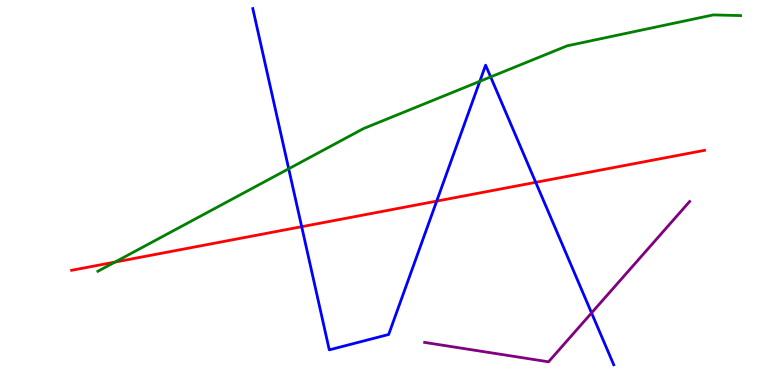[{'lines': ['blue', 'red'], 'intersections': [{'x': 3.89, 'y': 4.11}, {'x': 5.63, 'y': 4.78}, {'x': 6.91, 'y': 5.26}]}, {'lines': ['green', 'red'], 'intersections': [{'x': 1.48, 'y': 3.19}]}, {'lines': ['purple', 'red'], 'intersections': []}, {'lines': ['blue', 'green'], 'intersections': [{'x': 3.73, 'y': 5.62}, {'x': 6.19, 'y': 7.89}, {'x': 6.33, 'y': 8.0}]}, {'lines': ['blue', 'purple'], 'intersections': [{'x': 7.63, 'y': 1.87}]}, {'lines': ['green', 'purple'], 'intersections': []}]